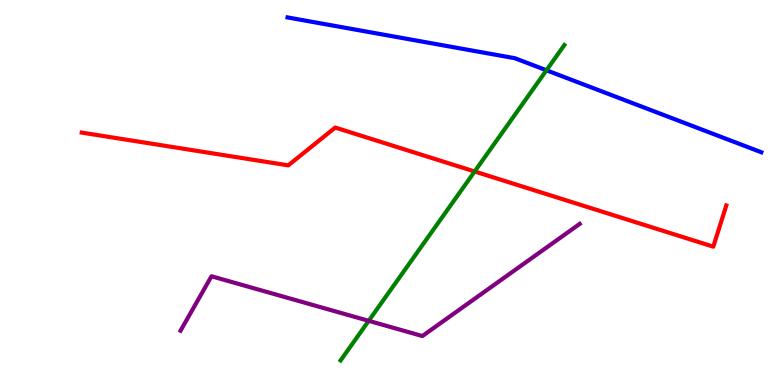[{'lines': ['blue', 'red'], 'intersections': []}, {'lines': ['green', 'red'], 'intersections': [{'x': 6.12, 'y': 5.55}]}, {'lines': ['purple', 'red'], 'intersections': []}, {'lines': ['blue', 'green'], 'intersections': [{'x': 7.05, 'y': 8.17}]}, {'lines': ['blue', 'purple'], 'intersections': []}, {'lines': ['green', 'purple'], 'intersections': [{'x': 4.76, 'y': 1.67}]}]